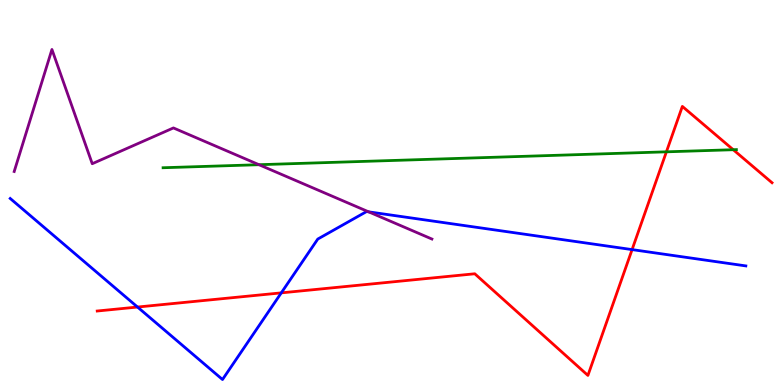[{'lines': ['blue', 'red'], 'intersections': [{'x': 1.77, 'y': 2.02}, {'x': 3.63, 'y': 2.39}, {'x': 8.16, 'y': 3.52}]}, {'lines': ['green', 'red'], 'intersections': [{'x': 8.6, 'y': 6.06}, {'x': 9.46, 'y': 6.11}]}, {'lines': ['purple', 'red'], 'intersections': []}, {'lines': ['blue', 'green'], 'intersections': []}, {'lines': ['blue', 'purple'], 'intersections': [{'x': 4.76, 'y': 4.5}]}, {'lines': ['green', 'purple'], 'intersections': [{'x': 3.34, 'y': 5.72}]}]